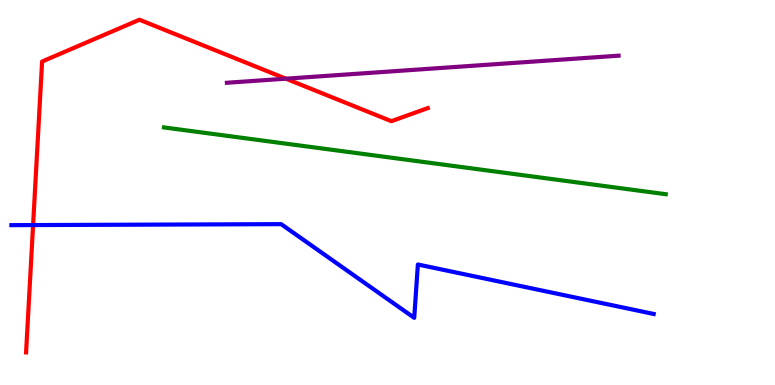[{'lines': ['blue', 'red'], 'intersections': [{'x': 0.427, 'y': 4.15}]}, {'lines': ['green', 'red'], 'intersections': []}, {'lines': ['purple', 'red'], 'intersections': [{'x': 3.69, 'y': 7.96}]}, {'lines': ['blue', 'green'], 'intersections': []}, {'lines': ['blue', 'purple'], 'intersections': []}, {'lines': ['green', 'purple'], 'intersections': []}]